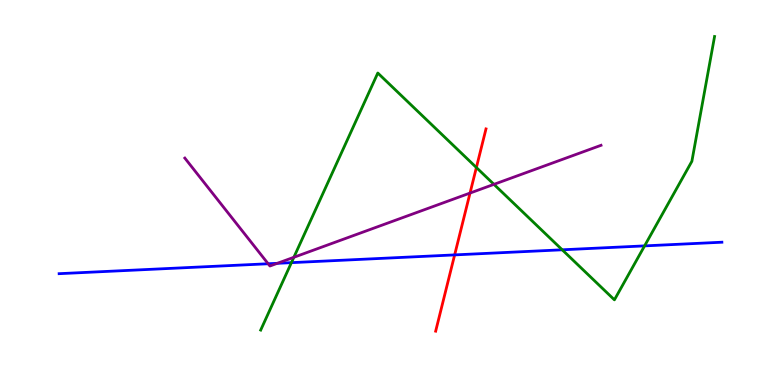[{'lines': ['blue', 'red'], 'intersections': [{'x': 5.87, 'y': 3.38}]}, {'lines': ['green', 'red'], 'intersections': [{'x': 6.15, 'y': 5.65}]}, {'lines': ['purple', 'red'], 'intersections': [{'x': 6.06, 'y': 4.99}]}, {'lines': ['blue', 'green'], 'intersections': [{'x': 3.76, 'y': 3.18}, {'x': 7.25, 'y': 3.51}, {'x': 8.32, 'y': 3.61}]}, {'lines': ['blue', 'purple'], 'intersections': [{'x': 3.46, 'y': 3.15}, {'x': 3.58, 'y': 3.16}]}, {'lines': ['green', 'purple'], 'intersections': [{'x': 3.79, 'y': 3.32}, {'x': 6.37, 'y': 5.21}]}]